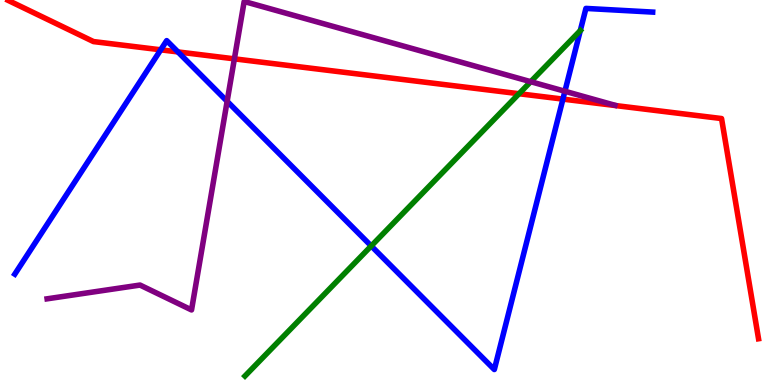[{'lines': ['blue', 'red'], 'intersections': [{'x': 2.07, 'y': 8.71}, {'x': 2.3, 'y': 8.65}, {'x': 7.26, 'y': 7.43}]}, {'lines': ['green', 'red'], 'intersections': [{'x': 6.7, 'y': 7.57}]}, {'lines': ['purple', 'red'], 'intersections': [{'x': 3.02, 'y': 8.47}]}, {'lines': ['blue', 'green'], 'intersections': [{'x': 4.79, 'y': 3.61}, {'x': 7.49, 'y': 9.2}]}, {'lines': ['blue', 'purple'], 'intersections': [{'x': 2.93, 'y': 7.37}, {'x': 7.29, 'y': 7.63}]}, {'lines': ['green', 'purple'], 'intersections': [{'x': 6.85, 'y': 7.88}]}]